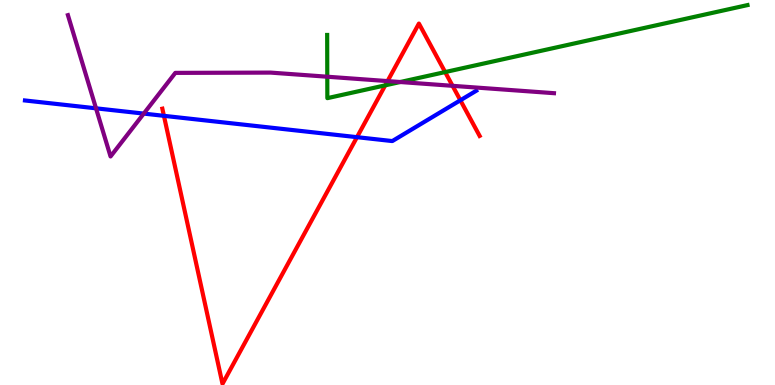[{'lines': ['blue', 'red'], 'intersections': [{'x': 2.12, 'y': 6.99}, {'x': 4.61, 'y': 6.44}, {'x': 5.94, 'y': 7.4}]}, {'lines': ['green', 'red'], 'intersections': [{'x': 4.97, 'y': 7.78}, {'x': 5.74, 'y': 8.13}]}, {'lines': ['purple', 'red'], 'intersections': [{'x': 5.0, 'y': 7.89}, {'x': 5.84, 'y': 7.77}]}, {'lines': ['blue', 'green'], 'intersections': []}, {'lines': ['blue', 'purple'], 'intersections': [{'x': 1.24, 'y': 7.19}, {'x': 1.86, 'y': 7.05}]}, {'lines': ['green', 'purple'], 'intersections': [{'x': 4.22, 'y': 8.01}, {'x': 5.16, 'y': 7.87}]}]